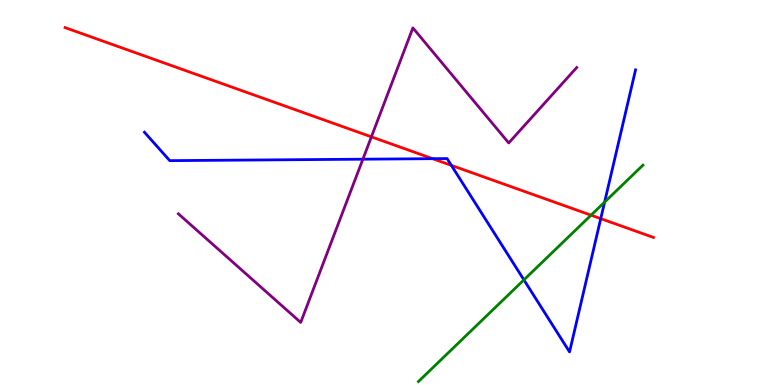[{'lines': ['blue', 'red'], 'intersections': [{'x': 5.58, 'y': 5.88}, {'x': 5.82, 'y': 5.7}, {'x': 7.75, 'y': 4.32}]}, {'lines': ['green', 'red'], 'intersections': [{'x': 7.63, 'y': 4.41}]}, {'lines': ['purple', 'red'], 'intersections': [{'x': 4.79, 'y': 6.45}]}, {'lines': ['blue', 'green'], 'intersections': [{'x': 6.76, 'y': 2.73}, {'x': 7.8, 'y': 4.75}]}, {'lines': ['blue', 'purple'], 'intersections': [{'x': 4.68, 'y': 5.87}]}, {'lines': ['green', 'purple'], 'intersections': []}]